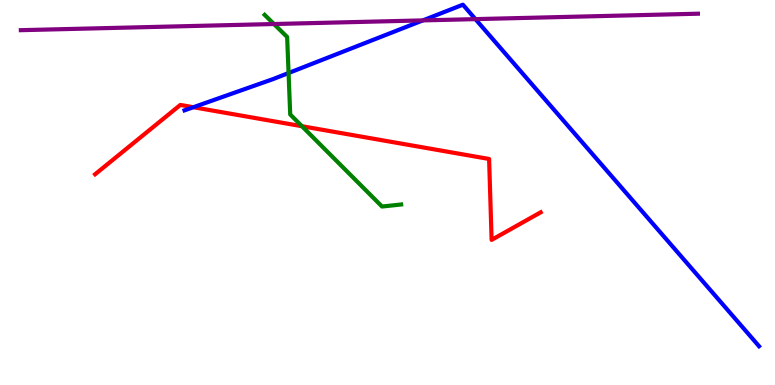[{'lines': ['blue', 'red'], 'intersections': [{'x': 2.5, 'y': 7.22}]}, {'lines': ['green', 'red'], 'intersections': [{'x': 3.9, 'y': 6.72}]}, {'lines': ['purple', 'red'], 'intersections': []}, {'lines': ['blue', 'green'], 'intersections': [{'x': 3.72, 'y': 8.1}]}, {'lines': ['blue', 'purple'], 'intersections': [{'x': 5.46, 'y': 9.47}, {'x': 6.13, 'y': 9.5}]}, {'lines': ['green', 'purple'], 'intersections': [{'x': 3.53, 'y': 9.38}]}]